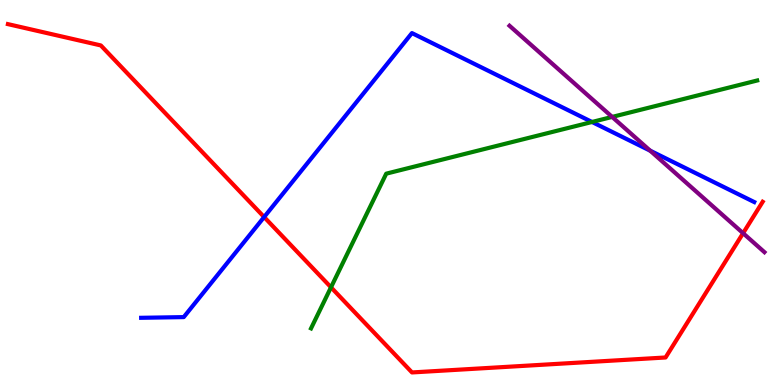[{'lines': ['blue', 'red'], 'intersections': [{'x': 3.41, 'y': 4.36}]}, {'lines': ['green', 'red'], 'intersections': [{'x': 4.27, 'y': 2.54}]}, {'lines': ['purple', 'red'], 'intersections': [{'x': 9.59, 'y': 3.94}]}, {'lines': ['blue', 'green'], 'intersections': [{'x': 7.64, 'y': 6.83}]}, {'lines': ['blue', 'purple'], 'intersections': [{'x': 8.39, 'y': 6.09}]}, {'lines': ['green', 'purple'], 'intersections': [{'x': 7.9, 'y': 6.96}]}]